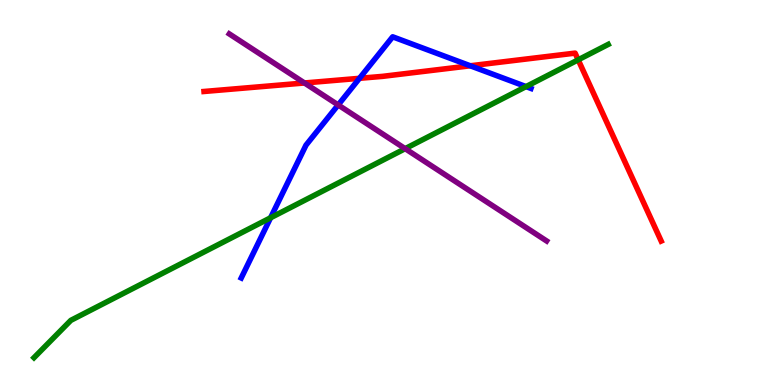[{'lines': ['blue', 'red'], 'intersections': [{'x': 4.64, 'y': 7.97}, {'x': 6.07, 'y': 8.29}]}, {'lines': ['green', 'red'], 'intersections': [{'x': 7.46, 'y': 8.45}]}, {'lines': ['purple', 'red'], 'intersections': [{'x': 3.93, 'y': 7.84}]}, {'lines': ['blue', 'green'], 'intersections': [{'x': 3.49, 'y': 4.34}, {'x': 6.79, 'y': 7.75}]}, {'lines': ['blue', 'purple'], 'intersections': [{'x': 4.36, 'y': 7.27}]}, {'lines': ['green', 'purple'], 'intersections': [{'x': 5.23, 'y': 6.14}]}]